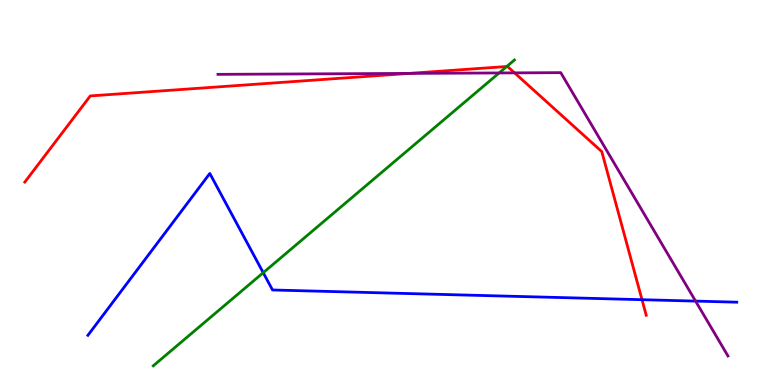[{'lines': ['blue', 'red'], 'intersections': [{'x': 8.28, 'y': 2.22}]}, {'lines': ['green', 'red'], 'intersections': [{'x': 6.54, 'y': 8.27}]}, {'lines': ['purple', 'red'], 'intersections': [{'x': 5.28, 'y': 8.09}, {'x': 6.64, 'y': 8.11}]}, {'lines': ['blue', 'green'], 'intersections': [{'x': 3.4, 'y': 2.92}]}, {'lines': ['blue', 'purple'], 'intersections': [{'x': 8.98, 'y': 2.18}]}, {'lines': ['green', 'purple'], 'intersections': [{'x': 6.44, 'y': 8.11}]}]